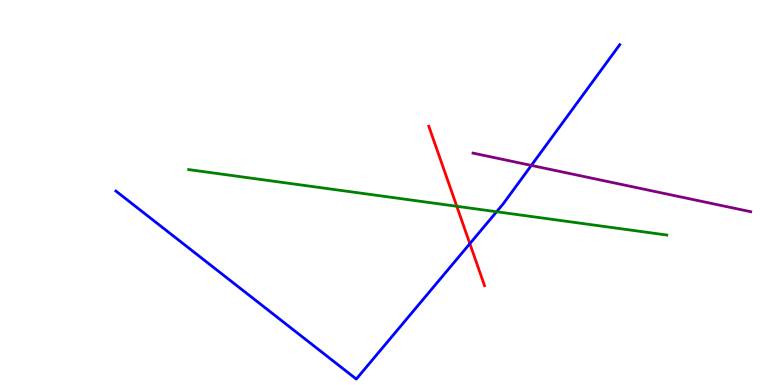[{'lines': ['blue', 'red'], 'intersections': [{'x': 6.06, 'y': 3.67}]}, {'lines': ['green', 'red'], 'intersections': [{'x': 5.89, 'y': 4.64}]}, {'lines': ['purple', 'red'], 'intersections': []}, {'lines': ['blue', 'green'], 'intersections': [{'x': 6.41, 'y': 4.5}]}, {'lines': ['blue', 'purple'], 'intersections': [{'x': 6.86, 'y': 5.7}]}, {'lines': ['green', 'purple'], 'intersections': []}]